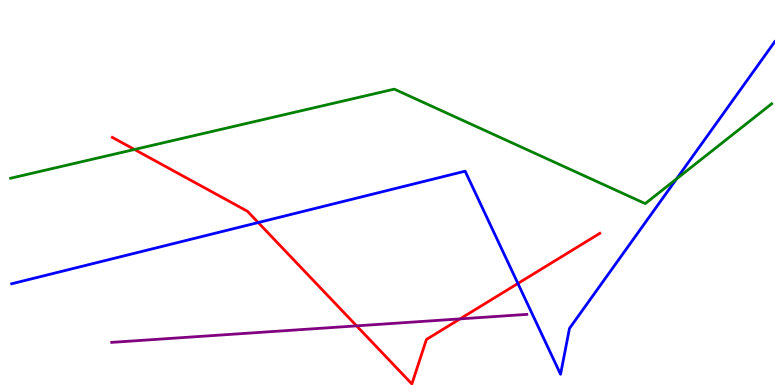[{'lines': ['blue', 'red'], 'intersections': [{'x': 3.33, 'y': 4.22}, {'x': 6.68, 'y': 2.64}]}, {'lines': ['green', 'red'], 'intersections': [{'x': 1.73, 'y': 6.12}]}, {'lines': ['purple', 'red'], 'intersections': [{'x': 4.6, 'y': 1.54}, {'x': 5.94, 'y': 1.72}]}, {'lines': ['blue', 'green'], 'intersections': [{'x': 8.73, 'y': 5.35}]}, {'lines': ['blue', 'purple'], 'intersections': []}, {'lines': ['green', 'purple'], 'intersections': []}]